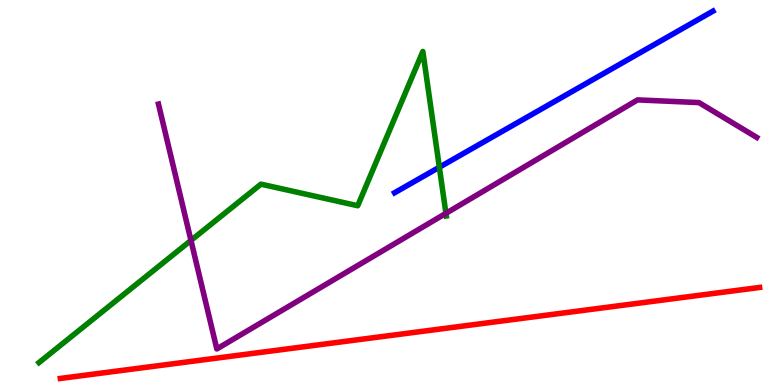[{'lines': ['blue', 'red'], 'intersections': []}, {'lines': ['green', 'red'], 'intersections': []}, {'lines': ['purple', 'red'], 'intersections': []}, {'lines': ['blue', 'green'], 'intersections': [{'x': 5.67, 'y': 5.66}]}, {'lines': ['blue', 'purple'], 'intersections': []}, {'lines': ['green', 'purple'], 'intersections': [{'x': 2.46, 'y': 3.76}, {'x': 5.75, 'y': 4.46}]}]